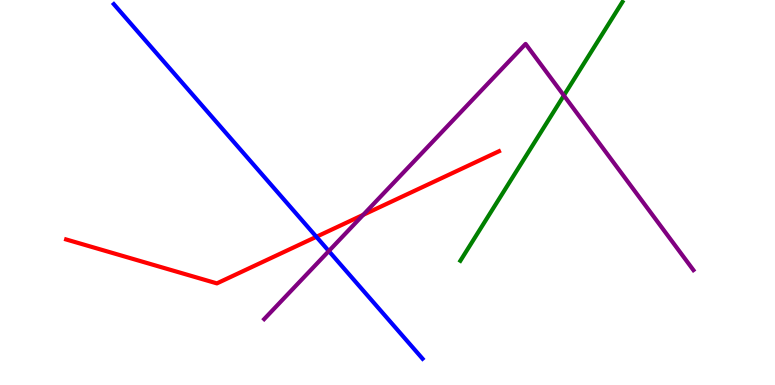[{'lines': ['blue', 'red'], 'intersections': [{'x': 4.08, 'y': 3.85}]}, {'lines': ['green', 'red'], 'intersections': []}, {'lines': ['purple', 'red'], 'intersections': [{'x': 4.69, 'y': 4.42}]}, {'lines': ['blue', 'green'], 'intersections': []}, {'lines': ['blue', 'purple'], 'intersections': [{'x': 4.24, 'y': 3.48}]}, {'lines': ['green', 'purple'], 'intersections': [{'x': 7.28, 'y': 7.52}]}]